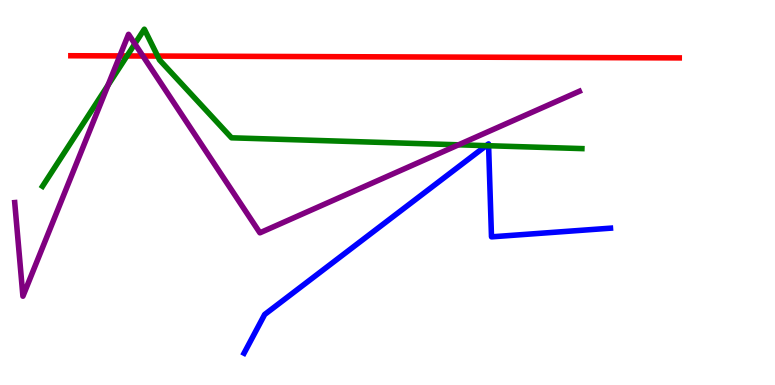[{'lines': ['blue', 'red'], 'intersections': []}, {'lines': ['green', 'red'], 'intersections': [{'x': 1.64, 'y': 8.55}, {'x': 2.03, 'y': 8.54}]}, {'lines': ['purple', 'red'], 'intersections': [{'x': 1.55, 'y': 8.55}, {'x': 1.84, 'y': 8.55}]}, {'lines': ['blue', 'green'], 'intersections': [{'x': 6.27, 'y': 6.22}, {'x': 6.3, 'y': 6.21}]}, {'lines': ['blue', 'purple'], 'intersections': []}, {'lines': ['green', 'purple'], 'intersections': [{'x': 1.39, 'y': 7.79}, {'x': 1.74, 'y': 8.86}, {'x': 5.92, 'y': 6.24}]}]